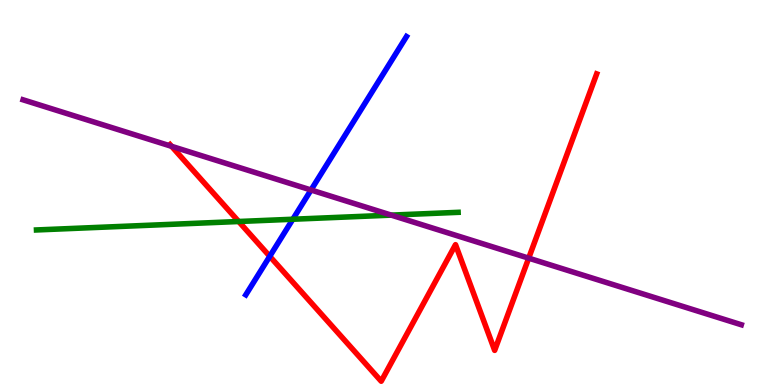[{'lines': ['blue', 'red'], 'intersections': [{'x': 3.48, 'y': 3.34}]}, {'lines': ['green', 'red'], 'intersections': [{'x': 3.08, 'y': 4.25}]}, {'lines': ['purple', 'red'], 'intersections': [{'x': 2.21, 'y': 6.2}, {'x': 6.82, 'y': 3.29}]}, {'lines': ['blue', 'green'], 'intersections': [{'x': 3.78, 'y': 4.31}]}, {'lines': ['blue', 'purple'], 'intersections': [{'x': 4.01, 'y': 5.07}]}, {'lines': ['green', 'purple'], 'intersections': [{'x': 5.05, 'y': 4.41}]}]